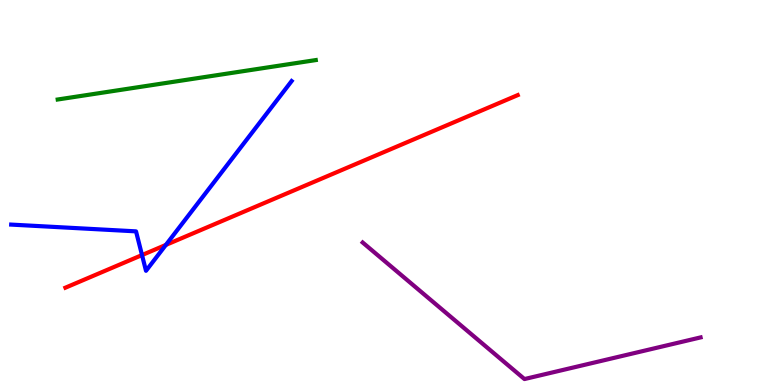[{'lines': ['blue', 'red'], 'intersections': [{'x': 1.83, 'y': 3.37}, {'x': 2.14, 'y': 3.64}]}, {'lines': ['green', 'red'], 'intersections': []}, {'lines': ['purple', 'red'], 'intersections': []}, {'lines': ['blue', 'green'], 'intersections': []}, {'lines': ['blue', 'purple'], 'intersections': []}, {'lines': ['green', 'purple'], 'intersections': []}]